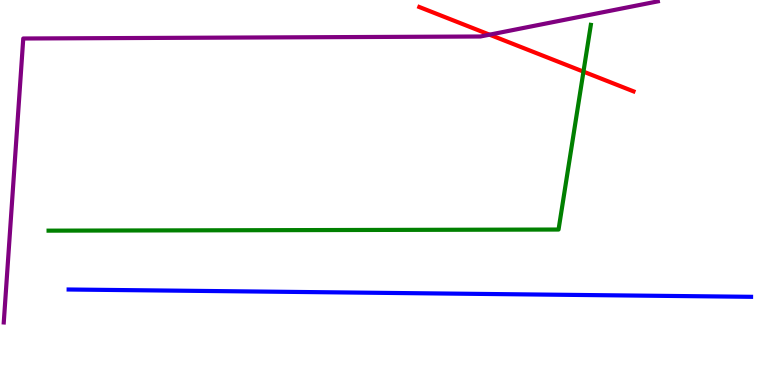[{'lines': ['blue', 'red'], 'intersections': []}, {'lines': ['green', 'red'], 'intersections': [{'x': 7.53, 'y': 8.14}]}, {'lines': ['purple', 'red'], 'intersections': [{'x': 6.32, 'y': 9.1}]}, {'lines': ['blue', 'green'], 'intersections': []}, {'lines': ['blue', 'purple'], 'intersections': []}, {'lines': ['green', 'purple'], 'intersections': []}]